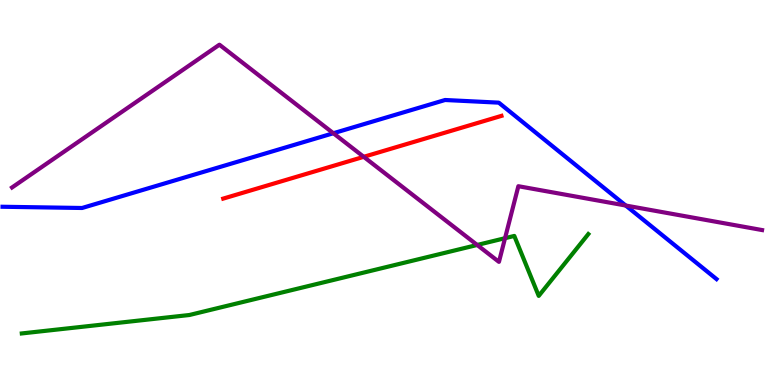[{'lines': ['blue', 'red'], 'intersections': []}, {'lines': ['green', 'red'], 'intersections': []}, {'lines': ['purple', 'red'], 'intersections': [{'x': 4.69, 'y': 5.93}]}, {'lines': ['blue', 'green'], 'intersections': []}, {'lines': ['blue', 'purple'], 'intersections': [{'x': 4.3, 'y': 6.54}, {'x': 8.07, 'y': 4.66}]}, {'lines': ['green', 'purple'], 'intersections': [{'x': 6.16, 'y': 3.64}, {'x': 6.52, 'y': 3.81}]}]